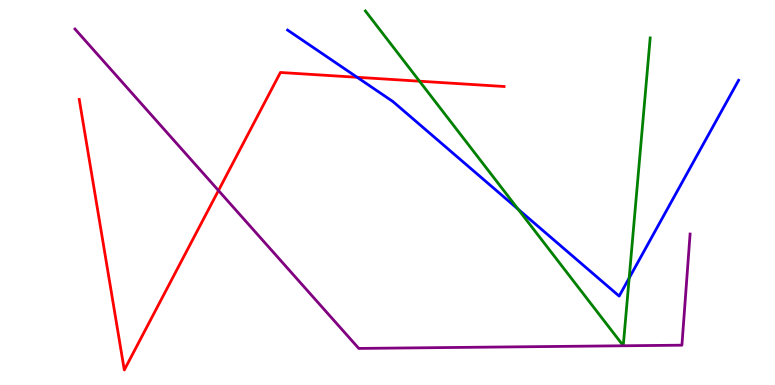[{'lines': ['blue', 'red'], 'intersections': [{'x': 4.61, 'y': 7.99}]}, {'lines': ['green', 'red'], 'intersections': [{'x': 5.41, 'y': 7.89}]}, {'lines': ['purple', 'red'], 'intersections': [{'x': 2.82, 'y': 5.05}]}, {'lines': ['blue', 'green'], 'intersections': [{'x': 6.69, 'y': 4.57}, {'x': 8.12, 'y': 2.78}]}, {'lines': ['blue', 'purple'], 'intersections': []}, {'lines': ['green', 'purple'], 'intersections': []}]